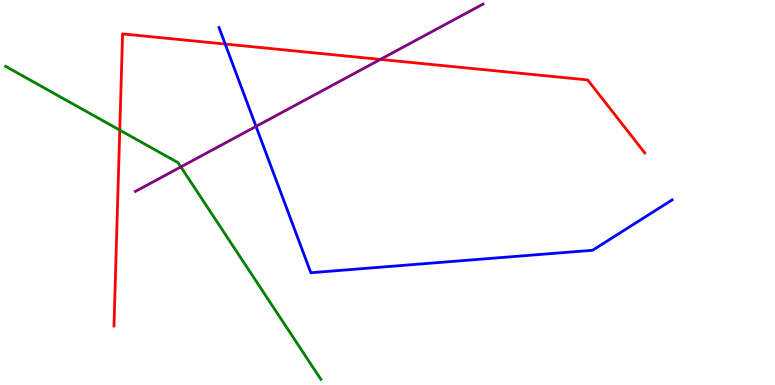[{'lines': ['blue', 'red'], 'intersections': [{'x': 2.91, 'y': 8.86}]}, {'lines': ['green', 'red'], 'intersections': [{'x': 1.55, 'y': 6.62}]}, {'lines': ['purple', 'red'], 'intersections': [{'x': 4.91, 'y': 8.46}]}, {'lines': ['blue', 'green'], 'intersections': []}, {'lines': ['blue', 'purple'], 'intersections': [{'x': 3.3, 'y': 6.72}]}, {'lines': ['green', 'purple'], 'intersections': [{'x': 2.33, 'y': 5.66}]}]